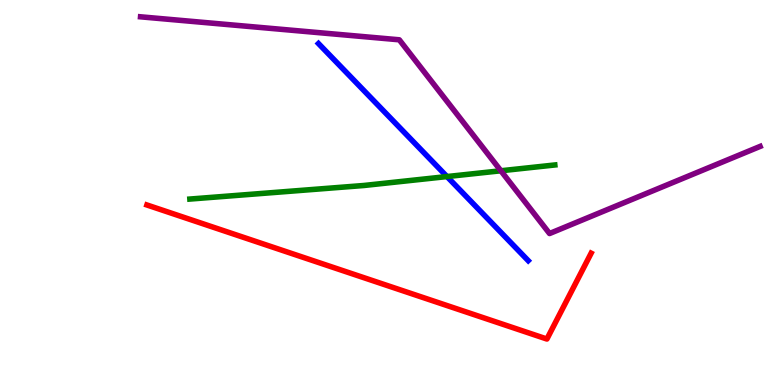[{'lines': ['blue', 'red'], 'intersections': []}, {'lines': ['green', 'red'], 'intersections': []}, {'lines': ['purple', 'red'], 'intersections': []}, {'lines': ['blue', 'green'], 'intersections': [{'x': 5.77, 'y': 5.41}]}, {'lines': ['blue', 'purple'], 'intersections': []}, {'lines': ['green', 'purple'], 'intersections': [{'x': 6.46, 'y': 5.56}]}]